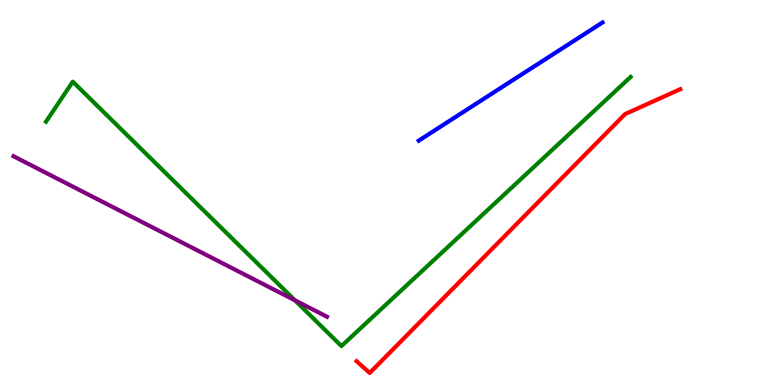[{'lines': ['blue', 'red'], 'intersections': []}, {'lines': ['green', 'red'], 'intersections': []}, {'lines': ['purple', 'red'], 'intersections': []}, {'lines': ['blue', 'green'], 'intersections': []}, {'lines': ['blue', 'purple'], 'intersections': []}, {'lines': ['green', 'purple'], 'intersections': [{'x': 3.81, 'y': 2.2}]}]